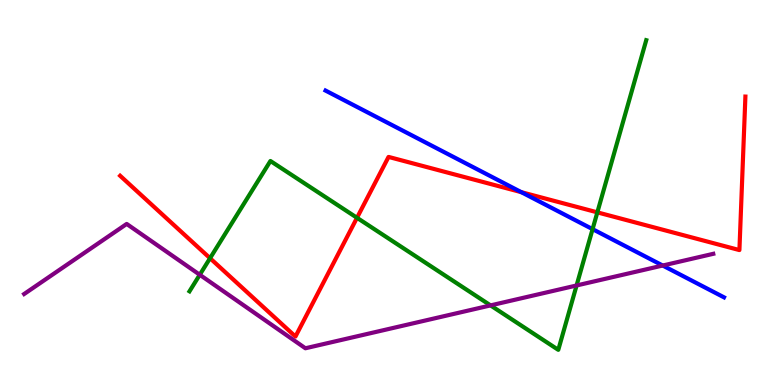[{'lines': ['blue', 'red'], 'intersections': [{'x': 6.73, 'y': 5.01}]}, {'lines': ['green', 'red'], 'intersections': [{'x': 2.71, 'y': 3.29}, {'x': 4.61, 'y': 4.34}, {'x': 7.71, 'y': 4.48}]}, {'lines': ['purple', 'red'], 'intersections': []}, {'lines': ['blue', 'green'], 'intersections': [{'x': 7.65, 'y': 4.05}]}, {'lines': ['blue', 'purple'], 'intersections': [{'x': 8.55, 'y': 3.1}]}, {'lines': ['green', 'purple'], 'intersections': [{'x': 2.58, 'y': 2.86}, {'x': 6.33, 'y': 2.07}, {'x': 7.44, 'y': 2.59}]}]